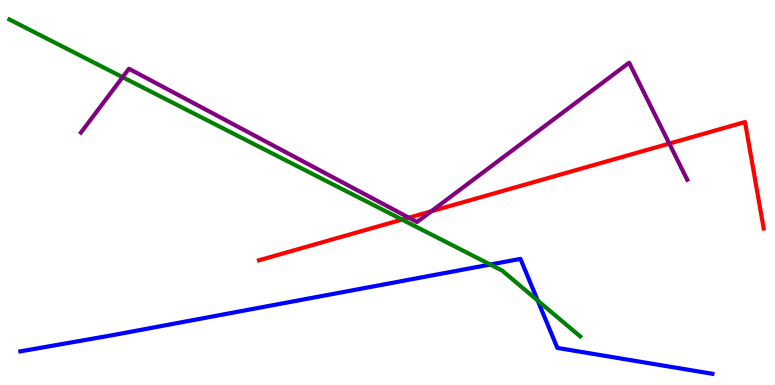[{'lines': ['blue', 'red'], 'intersections': []}, {'lines': ['green', 'red'], 'intersections': [{'x': 5.19, 'y': 4.3}]}, {'lines': ['purple', 'red'], 'intersections': [{'x': 5.28, 'y': 4.35}, {'x': 5.56, 'y': 4.51}, {'x': 8.64, 'y': 6.27}]}, {'lines': ['blue', 'green'], 'intersections': [{'x': 6.33, 'y': 3.13}, {'x': 6.94, 'y': 2.19}]}, {'lines': ['blue', 'purple'], 'intersections': []}, {'lines': ['green', 'purple'], 'intersections': [{'x': 1.58, 'y': 8.0}]}]